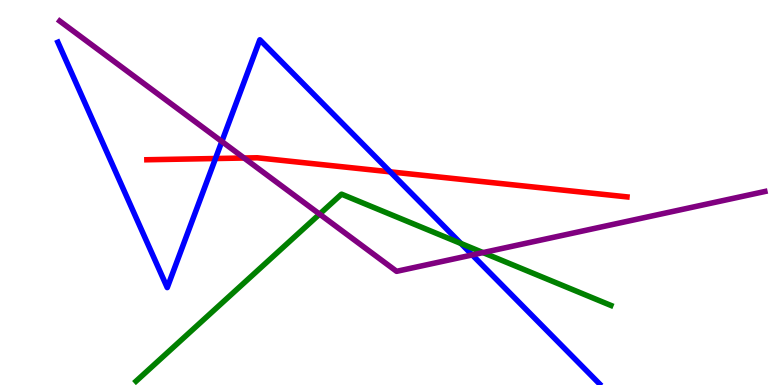[{'lines': ['blue', 'red'], 'intersections': [{'x': 2.78, 'y': 5.88}, {'x': 5.04, 'y': 5.54}]}, {'lines': ['green', 'red'], 'intersections': []}, {'lines': ['purple', 'red'], 'intersections': [{'x': 3.15, 'y': 5.9}]}, {'lines': ['blue', 'green'], 'intersections': [{'x': 5.95, 'y': 3.68}]}, {'lines': ['blue', 'purple'], 'intersections': [{'x': 2.86, 'y': 6.32}, {'x': 6.09, 'y': 3.38}]}, {'lines': ['green', 'purple'], 'intersections': [{'x': 4.12, 'y': 4.44}, {'x': 6.23, 'y': 3.44}]}]